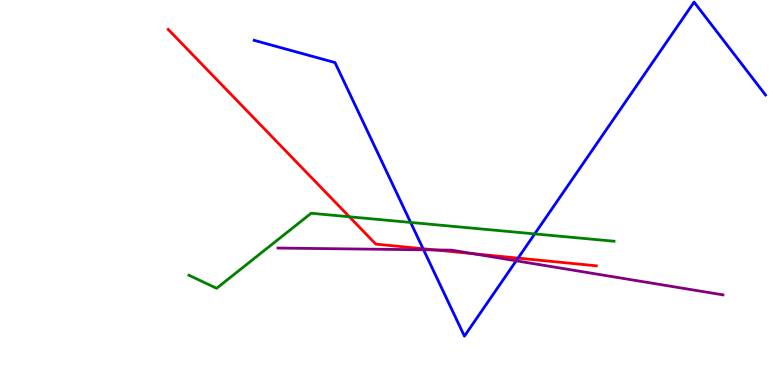[{'lines': ['blue', 'red'], 'intersections': [{'x': 5.46, 'y': 3.54}, {'x': 6.68, 'y': 3.3}]}, {'lines': ['green', 'red'], 'intersections': [{'x': 4.51, 'y': 4.37}]}, {'lines': ['purple', 'red'], 'intersections': [{'x': 5.61, 'y': 3.51}, {'x': 6.1, 'y': 3.41}]}, {'lines': ['blue', 'green'], 'intersections': [{'x': 5.3, 'y': 4.22}, {'x': 6.9, 'y': 3.92}]}, {'lines': ['blue', 'purple'], 'intersections': [{'x': 5.47, 'y': 3.51}, {'x': 6.66, 'y': 3.23}]}, {'lines': ['green', 'purple'], 'intersections': []}]